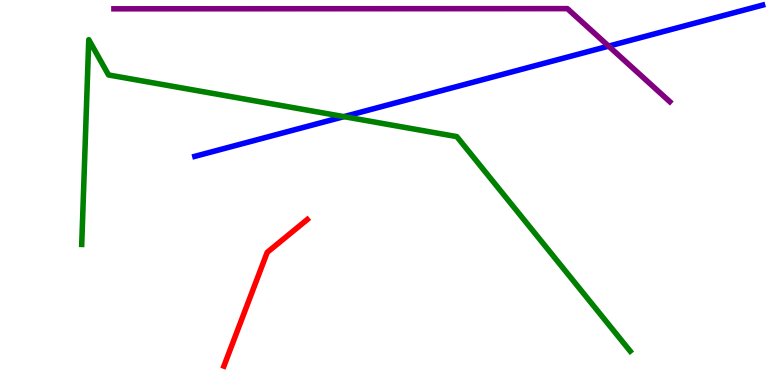[{'lines': ['blue', 'red'], 'intersections': []}, {'lines': ['green', 'red'], 'intersections': []}, {'lines': ['purple', 'red'], 'intersections': []}, {'lines': ['blue', 'green'], 'intersections': [{'x': 4.44, 'y': 6.97}]}, {'lines': ['blue', 'purple'], 'intersections': [{'x': 7.85, 'y': 8.8}]}, {'lines': ['green', 'purple'], 'intersections': []}]